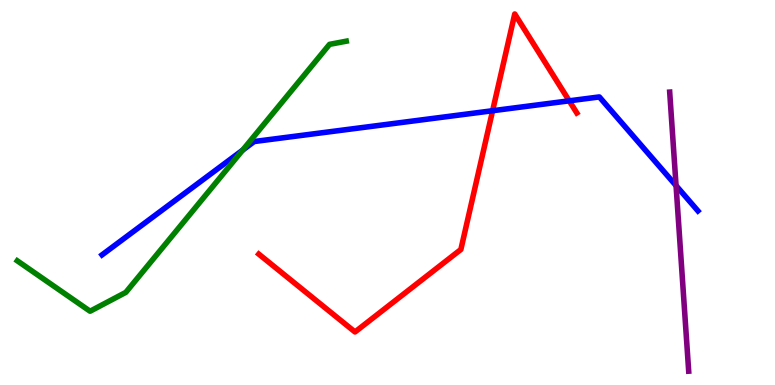[{'lines': ['blue', 'red'], 'intersections': [{'x': 6.36, 'y': 7.12}, {'x': 7.34, 'y': 7.38}]}, {'lines': ['green', 'red'], 'intersections': []}, {'lines': ['purple', 'red'], 'intersections': []}, {'lines': ['blue', 'green'], 'intersections': [{'x': 3.13, 'y': 6.1}]}, {'lines': ['blue', 'purple'], 'intersections': [{'x': 8.72, 'y': 5.18}]}, {'lines': ['green', 'purple'], 'intersections': []}]